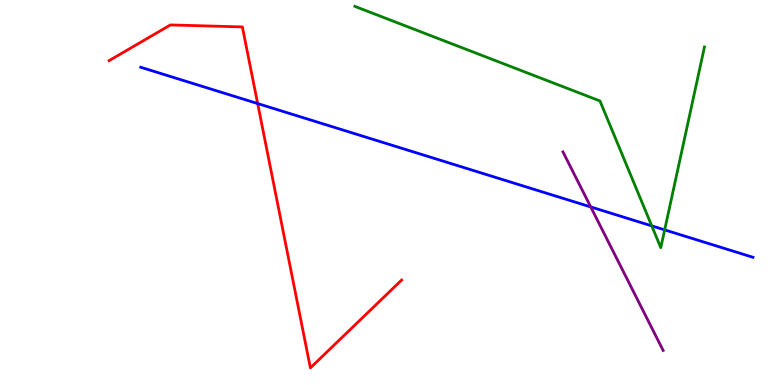[{'lines': ['blue', 'red'], 'intersections': [{'x': 3.32, 'y': 7.31}]}, {'lines': ['green', 'red'], 'intersections': []}, {'lines': ['purple', 'red'], 'intersections': []}, {'lines': ['blue', 'green'], 'intersections': [{'x': 8.41, 'y': 4.13}, {'x': 8.58, 'y': 4.03}]}, {'lines': ['blue', 'purple'], 'intersections': [{'x': 7.62, 'y': 4.62}]}, {'lines': ['green', 'purple'], 'intersections': []}]